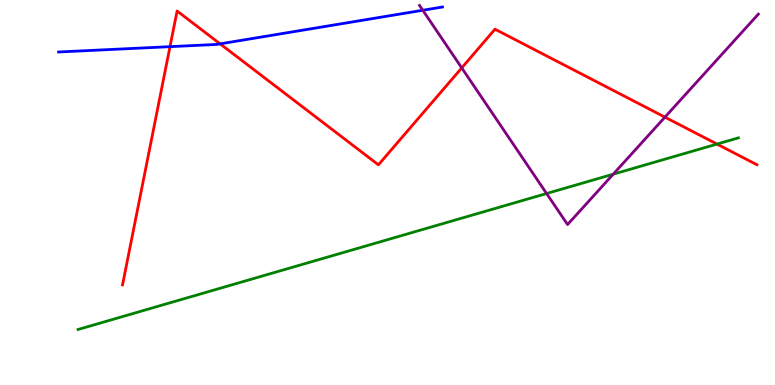[{'lines': ['blue', 'red'], 'intersections': [{'x': 2.19, 'y': 8.79}, {'x': 2.84, 'y': 8.86}]}, {'lines': ['green', 'red'], 'intersections': [{'x': 9.25, 'y': 6.26}]}, {'lines': ['purple', 'red'], 'intersections': [{'x': 5.96, 'y': 8.24}, {'x': 8.58, 'y': 6.96}]}, {'lines': ['blue', 'green'], 'intersections': []}, {'lines': ['blue', 'purple'], 'intersections': [{'x': 5.46, 'y': 9.73}]}, {'lines': ['green', 'purple'], 'intersections': [{'x': 7.05, 'y': 4.97}, {'x': 7.91, 'y': 5.48}]}]